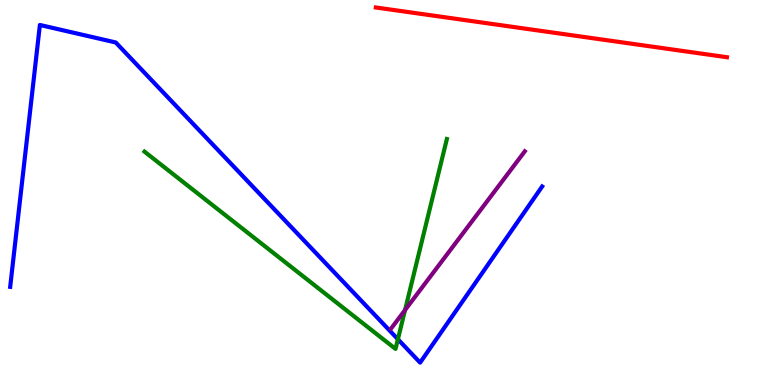[{'lines': ['blue', 'red'], 'intersections': []}, {'lines': ['green', 'red'], 'intersections': []}, {'lines': ['purple', 'red'], 'intersections': []}, {'lines': ['blue', 'green'], 'intersections': [{'x': 5.13, 'y': 1.19}]}, {'lines': ['blue', 'purple'], 'intersections': []}, {'lines': ['green', 'purple'], 'intersections': [{'x': 5.23, 'y': 1.95}]}]